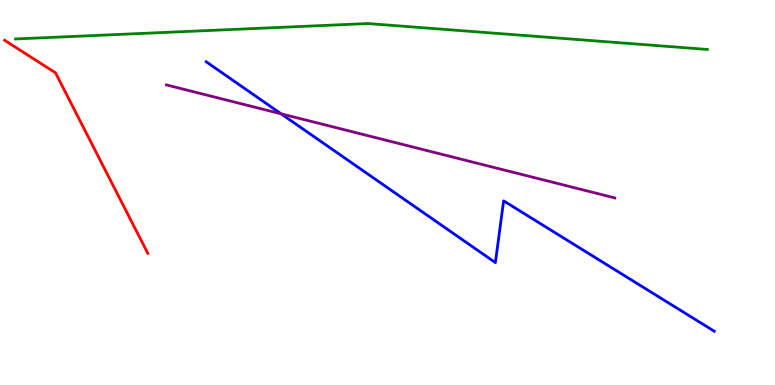[{'lines': ['blue', 'red'], 'intersections': []}, {'lines': ['green', 'red'], 'intersections': []}, {'lines': ['purple', 'red'], 'intersections': []}, {'lines': ['blue', 'green'], 'intersections': []}, {'lines': ['blue', 'purple'], 'intersections': [{'x': 3.63, 'y': 7.04}]}, {'lines': ['green', 'purple'], 'intersections': []}]